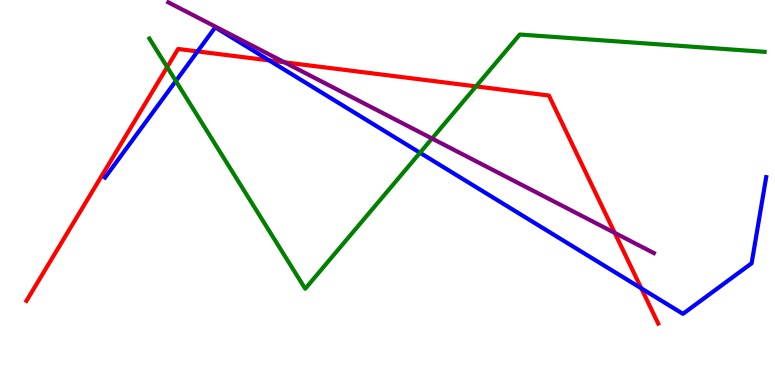[{'lines': ['blue', 'red'], 'intersections': [{'x': 2.55, 'y': 8.66}, {'x': 3.47, 'y': 8.43}, {'x': 8.28, 'y': 2.51}]}, {'lines': ['green', 'red'], 'intersections': [{'x': 2.16, 'y': 8.26}, {'x': 6.14, 'y': 7.76}]}, {'lines': ['purple', 'red'], 'intersections': [{'x': 3.67, 'y': 8.38}, {'x': 7.93, 'y': 3.95}]}, {'lines': ['blue', 'green'], 'intersections': [{'x': 2.27, 'y': 7.9}, {'x': 5.42, 'y': 6.03}]}, {'lines': ['blue', 'purple'], 'intersections': []}, {'lines': ['green', 'purple'], 'intersections': [{'x': 5.57, 'y': 6.4}]}]